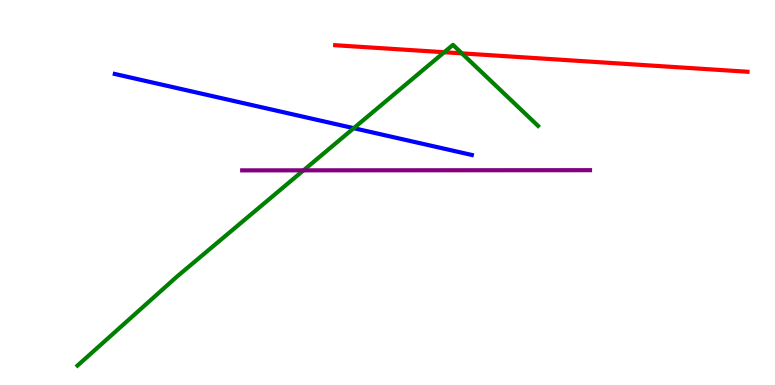[{'lines': ['blue', 'red'], 'intersections': []}, {'lines': ['green', 'red'], 'intersections': [{'x': 5.73, 'y': 8.64}, {'x': 5.96, 'y': 8.61}]}, {'lines': ['purple', 'red'], 'intersections': []}, {'lines': ['blue', 'green'], 'intersections': [{'x': 4.56, 'y': 6.67}]}, {'lines': ['blue', 'purple'], 'intersections': []}, {'lines': ['green', 'purple'], 'intersections': [{'x': 3.92, 'y': 5.58}]}]